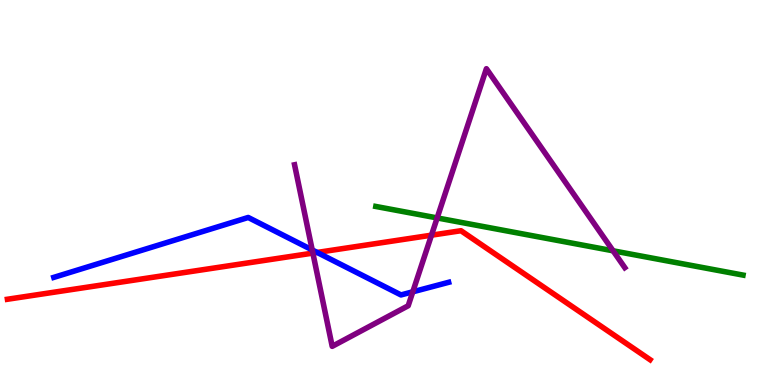[{'lines': ['blue', 'red'], 'intersections': [{'x': 4.09, 'y': 3.44}]}, {'lines': ['green', 'red'], 'intersections': []}, {'lines': ['purple', 'red'], 'intersections': [{'x': 4.04, 'y': 3.43}, {'x': 5.57, 'y': 3.89}]}, {'lines': ['blue', 'green'], 'intersections': []}, {'lines': ['blue', 'purple'], 'intersections': [{'x': 4.03, 'y': 3.51}, {'x': 5.33, 'y': 2.42}]}, {'lines': ['green', 'purple'], 'intersections': [{'x': 5.64, 'y': 4.34}, {'x': 7.91, 'y': 3.49}]}]